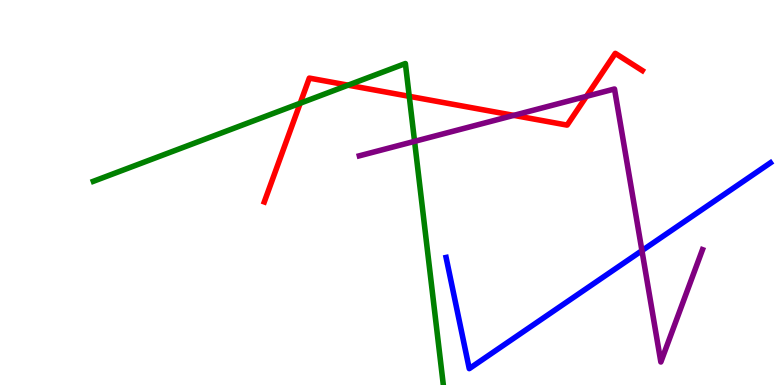[{'lines': ['blue', 'red'], 'intersections': []}, {'lines': ['green', 'red'], 'intersections': [{'x': 3.87, 'y': 7.32}, {'x': 4.49, 'y': 7.79}, {'x': 5.28, 'y': 7.5}]}, {'lines': ['purple', 'red'], 'intersections': [{'x': 6.63, 'y': 7.0}, {'x': 7.57, 'y': 7.5}]}, {'lines': ['blue', 'green'], 'intersections': []}, {'lines': ['blue', 'purple'], 'intersections': [{'x': 8.28, 'y': 3.49}]}, {'lines': ['green', 'purple'], 'intersections': [{'x': 5.35, 'y': 6.33}]}]